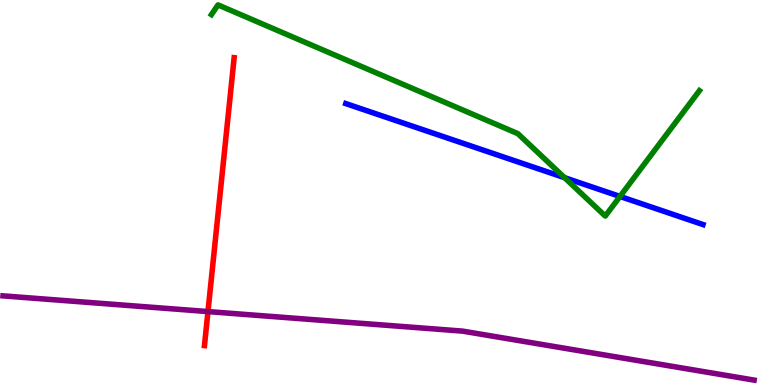[{'lines': ['blue', 'red'], 'intersections': []}, {'lines': ['green', 'red'], 'intersections': []}, {'lines': ['purple', 'red'], 'intersections': [{'x': 2.68, 'y': 1.91}]}, {'lines': ['blue', 'green'], 'intersections': [{'x': 7.28, 'y': 5.39}, {'x': 8.0, 'y': 4.9}]}, {'lines': ['blue', 'purple'], 'intersections': []}, {'lines': ['green', 'purple'], 'intersections': []}]